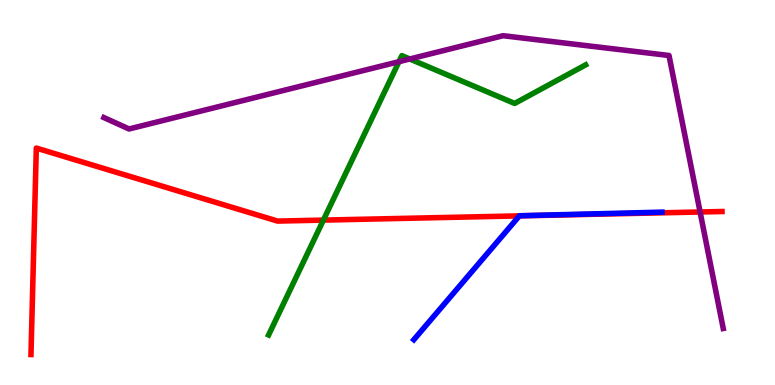[{'lines': ['blue', 'red'], 'intersections': [{'x': 6.7, 'y': 4.39}]}, {'lines': ['green', 'red'], 'intersections': [{'x': 4.17, 'y': 4.28}]}, {'lines': ['purple', 'red'], 'intersections': [{'x': 9.03, 'y': 4.49}]}, {'lines': ['blue', 'green'], 'intersections': []}, {'lines': ['blue', 'purple'], 'intersections': []}, {'lines': ['green', 'purple'], 'intersections': [{'x': 5.15, 'y': 8.4}, {'x': 5.29, 'y': 8.47}]}]